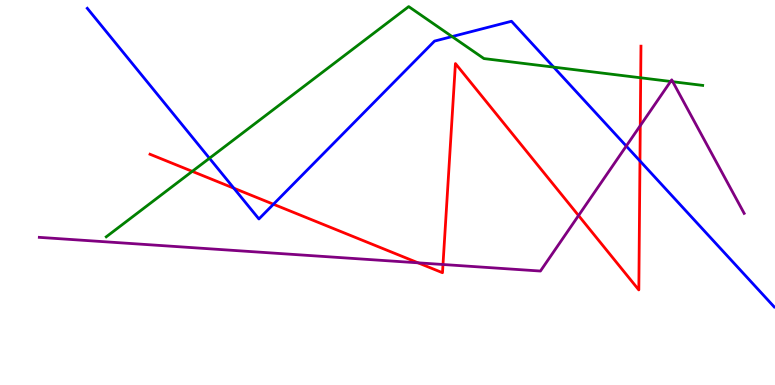[{'lines': ['blue', 'red'], 'intersections': [{'x': 3.02, 'y': 5.11}, {'x': 3.53, 'y': 4.69}, {'x': 8.26, 'y': 5.82}]}, {'lines': ['green', 'red'], 'intersections': [{'x': 2.48, 'y': 5.55}, {'x': 8.27, 'y': 7.98}]}, {'lines': ['purple', 'red'], 'intersections': [{'x': 5.39, 'y': 3.17}, {'x': 5.72, 'y': 3.13}, {'x': 7.47, 'y': 4.4}, {'x': 8.26, 'y': 6.74}]}, {'lines': ['blue', 'green'], 'intersections': [{'x': 2.7, 'y': 5.89}, {'x': 5.83, 'y': 9.05}, {'x': 7.14, 'y': 8.26}]}, {'lines': ['blue', 'purple'], 'intersections': [{'x': 8.08, 'y': 6.21}]}, {'lines': ['green', 'purple'], 'intersections': [{'x': 8.65, 'y': 7.88}, {'x': 8.68, 'y': 7.88}]}]